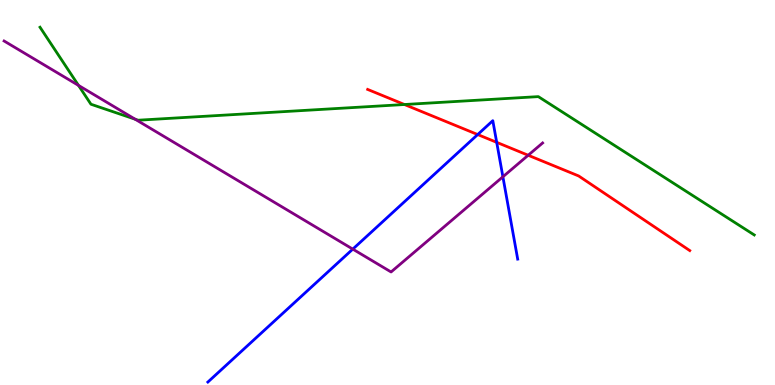[{'lines': ['blue', 'red'], 'intersections': [{'x': 6.16, 'y': 6.51}, {'x': 6.41, 'y': 6.3}]}, {'lines': ['green', 'red'], 'intersections': [{'x': 5.22, 'y': 7.29}]}, {'lines': ['purple', 'red'], 'intersections': [{'x': 6.82, 'y': 5.97}]}, {'lines': ['blue', 'green'], 'intersections': []}, {'lines': ['blue', 'purple'], 'intersections': [{'x': 4.55, 'y': 3.53}, {'x': 6.49, 'y': 5.41}]}, {'lines': ['green', 'purple'], 'intersections': [{'x': 1.01, 'y': 7.78}, {'x': 1.74, 'y': 6.9}]}]